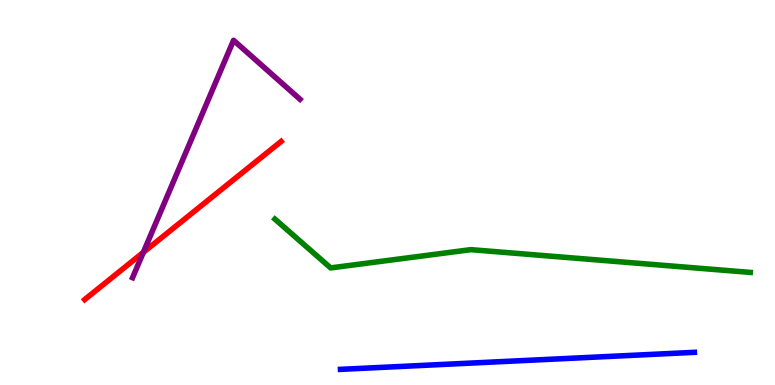[{'lines': ['blue', 'red'], 'intersections': []}, {'lines': ['green', 'red'], 'intersections': []}, {'lines': ['purple', 'red'], 'intersections': [{'x': 1.85, 'y': 3.45}]}, {'lines': ['blue', 'green'], 'intersections': []}, {'lines': ['blue', 'purple'], 'intersections': []}, {'lines': ['green', 'purple'], 'intersections': []}]